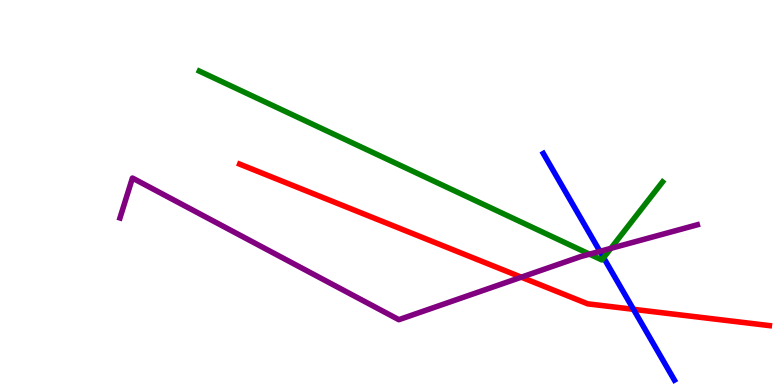[{'lines': ['blue', 'red'], 'intersections': [{'x': 8.17, 'y': 1.97}]}, {'lines': ['green', 'red'], 'intersections': []}, {'lines': ['purple', 'red'], 'intersections': [{'x': 6.73, 'y': 2.8}]}, {'lines': ['blue', 'green'], 'intersections': [{'x': 7.79, 'y': 3.31}]}, {'lines': ['blue', 'purple'], 'intersections': [{'x': 7.74, 'y': 3.47}]}, {'lines': ['green', 'purple'], 'intersections': [{'x': 7.61, 'y': 3.4}, {'x': 7.88, 'y': 3.55}]}]